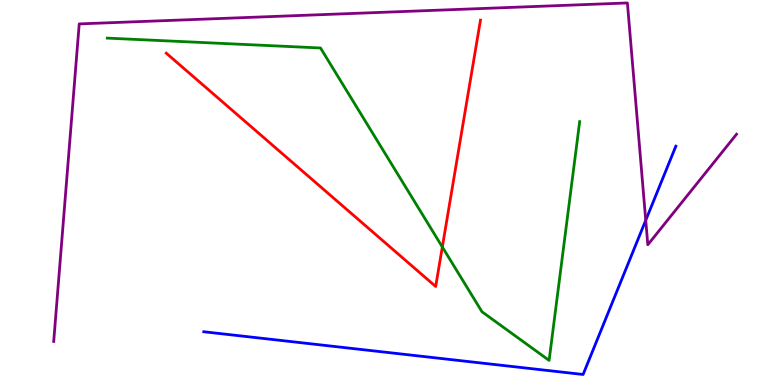[{'lines': ['blue', 'red'], 'intersections': []}, {'lines': ['green', 'red'], 'intersections': [{'x': 5.71, 'y': 3.58}]}, {'lines': ['purple', 'red'], 'intersections': []}, {'lines': ['blue', 'green'], 'intersections': []}, {'lines': ['blue', 'purple'], 'intersections': [{'x': 8.33, 'y': 4.28}]}, {'lines': ['green', 'purple'], 'intersections': []}]